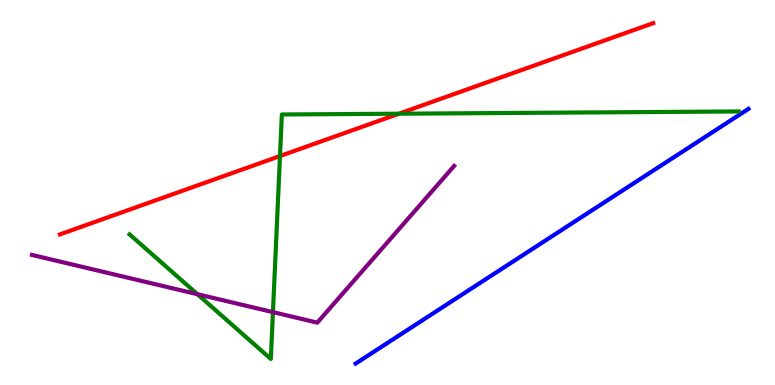[{'lines': ['blue', 'red'], 'intersections': []}, {'lines': ['green', 'red'], 'intersections': [{'x': 3.61, 'y': 5.95}, {'x': 5.15, 'y': 7.05}]}, {'lines': ['purple', 'red'], 'intersections': []}, {'lines': ['blue', 'green'], 'intersections': []}, {'lines': ['blue', 'purple'], 'intersections': []}, {'lines': ['green', 'purple'], 'intersections': [{'x': 2.55, 'y': 2.36}, {'x': 3.52, 'y': 1.89}]}]